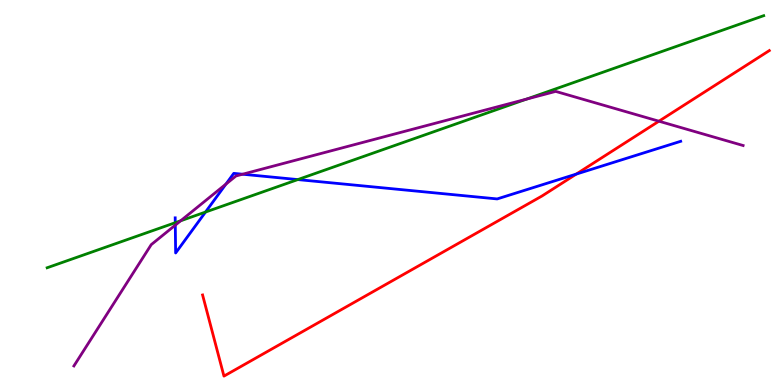[{'lines': ['blue', 'red'], 'intersections': [{'x': 7.44, 'y': 5.48}]}, {'lines': ['green', 'red'], 'intersections': []}, {'lines': ['purple', 'red'], 'intersections': [{'x': 8.5, 'y': 6.85}]}, {'lines': ['blue', 'green'], 'intersections': [{'x': 2.26, 'y': 4.22}, {'x': 2.65, 'y': 4.49}, {'x': 3.84, 'y': 5.34}]}, {'lines': ['blue', 'purple'], 'intersections': [{'x': 2.26, 'y': 4.15}, {'x': 2.92, 'y': 5.22}, {'x': 3.13, 'y': 5.47}]}, {'lines': ['green', 'purple'], 'intersections': [{'x': 2.33, 'y': 4.27}, {'x': 6.79, 'y': 7.43}]}]